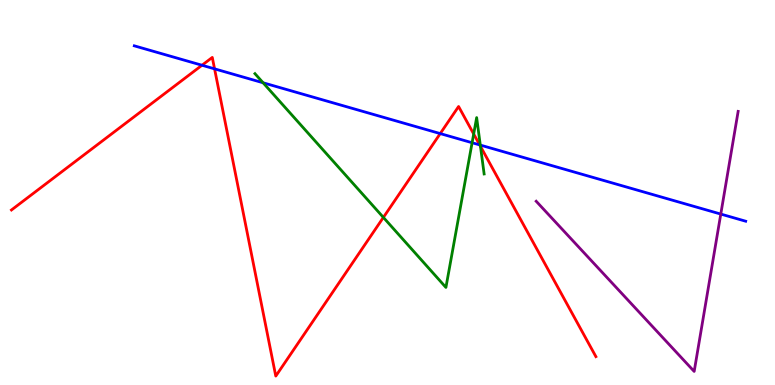[{'lines': ['blue', 'red'], 'intersections': [{'x': 2.61, 'y': 8.31}, {'x': 2.77, 'y': 8.21}, {'x': 5.68, 'y': 6.53}, {'x': 6.19, 'y': 6.24}]}, {'lines': ['green', 'red'], 'intersections': [{'x': 4.95, 'y': 4.35}, {'x': 6.11, 'y': 6.52}, {'x': 6.2, 'y': 6.2}]}, {'lines': ['purple', 'red'], 'intersections': []}, {'lines': ['blue', 'green'], 'intersections': [{'x': 3.39, 'y': 7.85}, {'x': 6.09, 'y': 6.29}, {'x': 6.2, 'y': 6.23}]}, {'lines': ['blue', 'purple'], 'intersections': [{'x': 9.3, 'y': 4.44}]}, {'lines': ['green', 'purple'], 'intersections': []}]